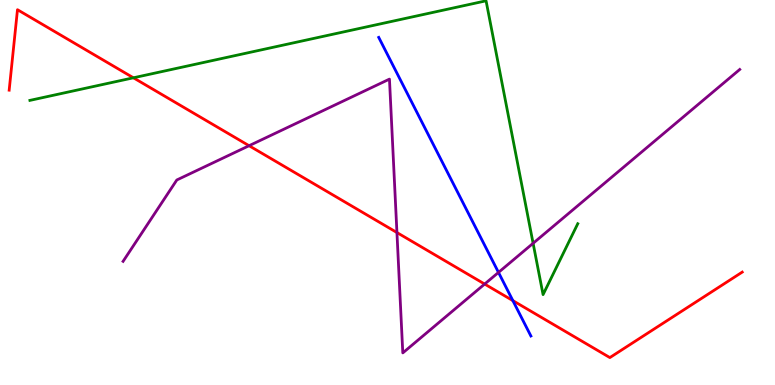[{'lines': ['blue', 'red'], 'intersections': [{'x': 6.62, 'y': 2.19}]}, {'lines': ['green', 'red'], 'intersections': [{'x': 1.72, 'y': 7.98}]}, {'lines': ['purple', 'red'], 'intersections': [{'x': 3.21, 'y': 6.22}, {'x': 5.12, 'y': 3.96}, {'x': 6.25, 'y': 2.62}]}, {'lines': ['blue', 'green'], 'intersections': []}, {'lines': ['blue', 'purple'], 'intersections': [{'x': 6.43, 'y': 2.92}]}, {'lines': ['green', 'purple'], 'intersections': [{'x': 6.88, 'y': 3.68}]}]